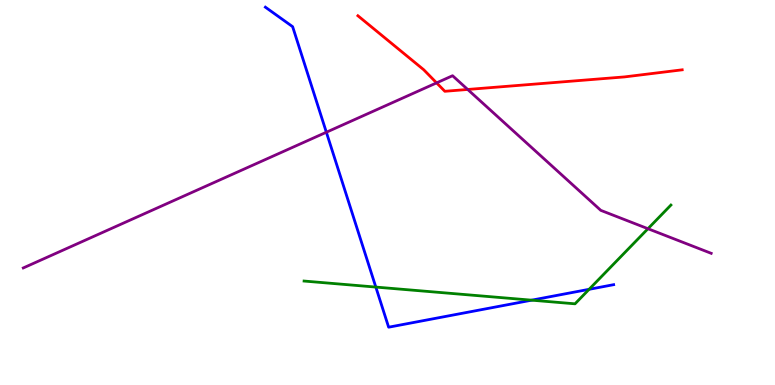[{'lines': ['blue', 'red'], 'intersections': []}, {'lines': ['green', 'red'], 'intersections': []}, {'lines': ['purple', 'red'], 'intersections': [{'x': 5.63, 'y': 7.85}, {'x': 6.03, 'y': 7.68}]}, {'lines': ['blue', 'green'], 'intersections': [{'x': 4.85, 'y': 2.54}, {'x': 6.86, 'y': 2.2}, {'x': 7.6, 'y': 2.49}]}, {'lines': ['blue', 'purple'], 'intersections': [{'x': 4.21, 'y': 6.57}]}, {'lines': ['green', 'purple'], 'intersections': [{'x': 8.36, 'y': 4.06}]}]